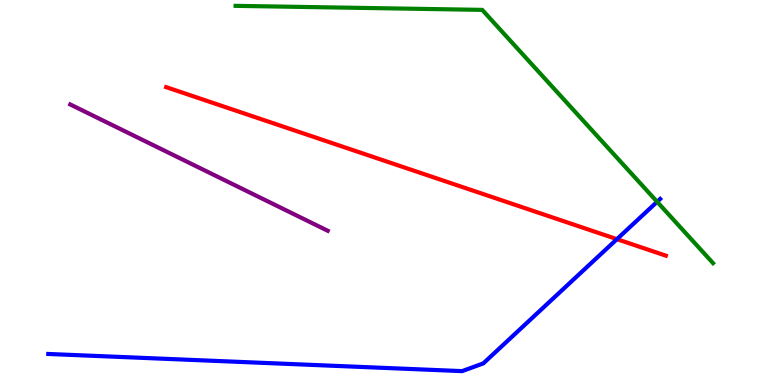[{'lines': ['blue', 'red'], 'intersections': [{'x': 7.96, 'y': 3.79}]}, {'lines': ['green', 'red'], 'intersections': []}, {'lines': ['purple', 'red'], 'intersections': []}, {'lines': ['blue', 'green'], 'intersections': [{'x': 8.48, 'y': 4.76}]}, {'lines': ['blue', 'purple'], 'intersections': []}, {'lines': ['green', 'purple'], 'intersections': []}]